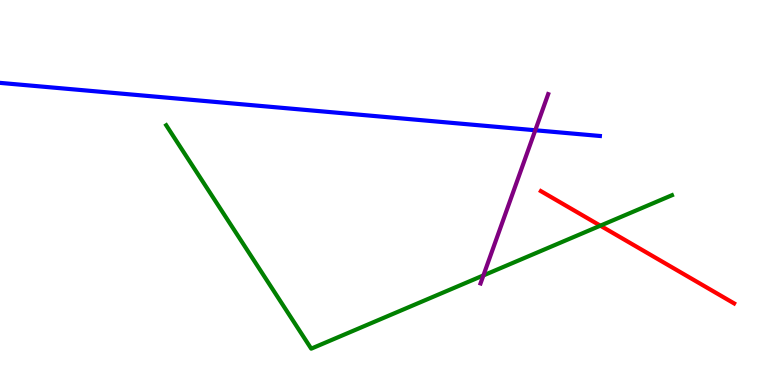[{'lines': ['blue', 'red'], 'intersections': []}, {'lines': ['green', 'red'], 'intersections': [{'x': 7.75, 'y': 4.14}]}, {'lines': ['purple', 'red'], 'intersections': []}, {'lines': ['blue', 'green'], 'intersections': []}, {'lines': ['blue', 'purple'], 'intersections': [{'x': 6.91, 'y': 6.62}]}, {'lines': ['green', 'purple'], 'intersections': [{'x': 6.24, 'y': 2.85}]}]